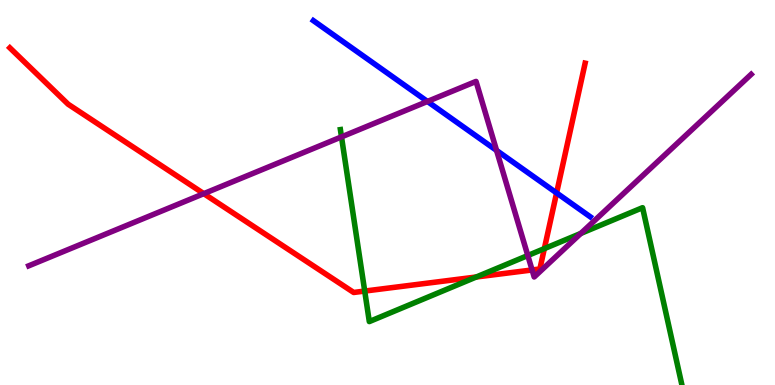[{'lines': ['blue', 'red'], 'intersections': [{'x': 7.18, 'y': 4.99}]}, {'lines': ['green', 'red'], 'intersections': [{'x': 4.71, 'y': 2.44}, {'x': 6.15, 'y': 2.81}, {'x': 7.02, 'y': 3.54}]}, {'lines': ['purple', 'red'], 'intersections': [{'x': 2.63, 'y': 4.97}, {'x': 6.87, 'y': 2.99}]}, {'lines': ['blue', 'green'], 'intersections': []}, {'lines': ['blue', 'purple'], 'intersections': [{'x': 5.52, 'y': 7.36}, {'x': 6.41, 'y': 6.09}]}, {'lines': ['green', 'purple'], 'intersections': [{'x': 4.41, 'y': 6.44}, {'x': 6.81, 'y': 3.36}, {'x': 7.49, 'y': 3.94}]}]